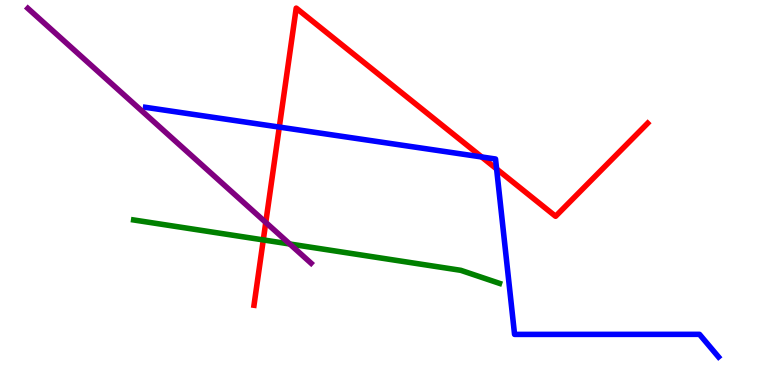[{'lines': ['blue', 'red'], 'intersections': [{'x': 3.6, 'y': 6.7}, {'x': 6.22, 'y': 5.92}, {'x': 6.41, 'y': 5.61}]}, {'lines': ['green', 'red'], 'intersections': [{'x': 3.4, 'y': 3.77}]}, {'lines': ['purple', 'red'], 'intersections': [{'x': 3.43, 'y': 4.22}]}, {'lines': ['blue', 'green'], 'intersections': []}, {'lines': ['blue', 'purple'], 'intersections': []}, {'lines': ['green', 'purple'], 'intersections': [{'x': 3.74, 'y': 3.66}]}]